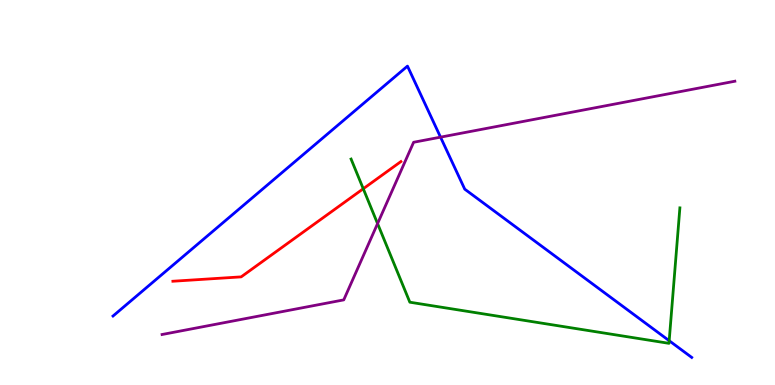[{'lines': ['blue', 'red'], 'intersections': []}, {'lines': ['green', 'red'], 'intersections': [{'x': 4.69, 'y': 5.1}]}, {'lines': ['purple', 'red'], 'intersections': []}, {'lines': ['blue', 'green'], 'intersections': [{'x': 8.63, 'y': 1.15}]}, {'lines': ['blue', 'purple'], 'intersections': [{'x': 5.68, 'y': 6.44}]}, {'lines': ['green', 'purple'], 'intersections': [{'x': 4.87, 'y': 4.19}]}]